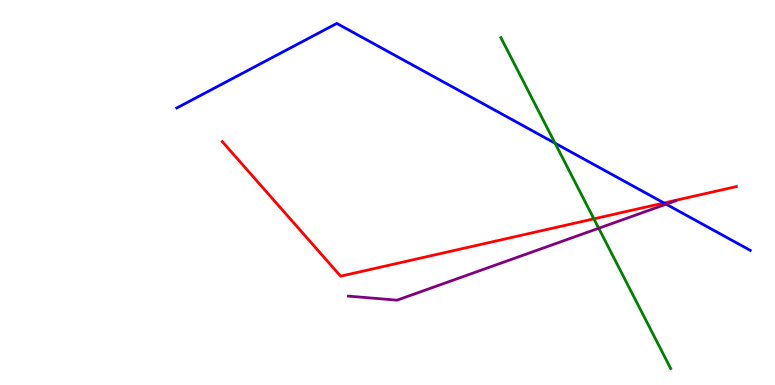[{'lines': ['blue', 'red'], 'intersections': [{'x': 8.57, 'y': 4.73}]}, {'lines': ['green', 'red'], 'intersections': [{'x': 7.66, 'y': 4.32}]}, {'lines': ['purple', 'red'], 'intersections': []}, {'lines': ['blue', 'green'], 'intersections': [{'x': 7.16, 'y': 6.28}]}, {'lines': ['blue', 'purple'], 'intersections': [{'x': 8.6, 'y': 4.7}]}, {'lines': ['green', 'purple'], 'intersections': [{'x': 7.73, 'y': 4.07}]}]